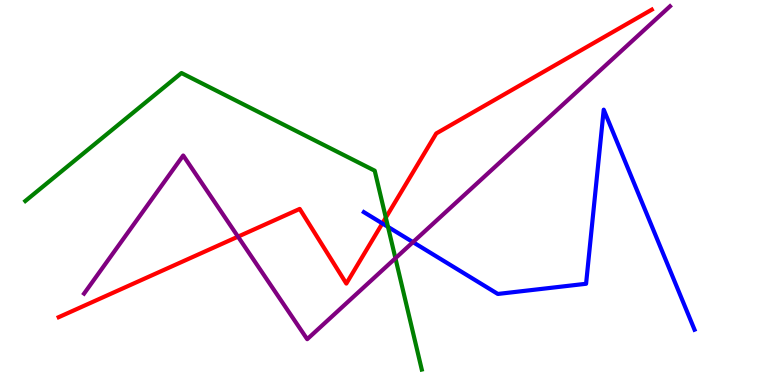[{'lines': ['blue', 'red'], 'intersections': [{'x': 4.93, 'y': 4.2}]}, {'lines': ['green', 'red'], 'intersections': [{'x': 4.98, 'y': 4.35}]}, {'lines': ['purple', 'red'], 'intersections': [{'x': 3.07, 'y': 3.85}]}, {'lines': ['blue', 'green'], 'intersections': [{'x': 5.01, 'y': 4.11}]}, {'lines': ['blue', 'purple'], 'intersections': [{'x': 5.33, 'y': 3.71}]}, {'lines': ['green', 'purple'], 'intersections': [{'x': 5.1, 'y': 3.29}]}]